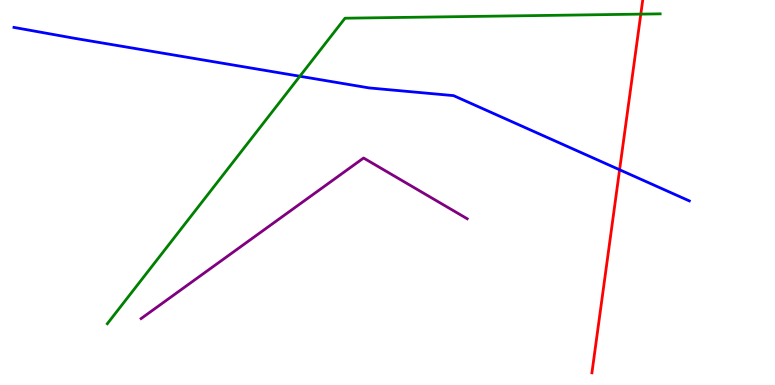[{'lines': ['blue', 'red'], 'intersections': [{'x': 7.99, 'y': 5.59}]}, {'lines': ['green', 'red'], 'intersections': [{'x': 8.27, 'y': 9.63}]}, {'lines': ['purple', 'red'], 'intersections': []}, {'lines': ['blue', 'green'], 'intersections': [{'x': 3.87, 'y': 8.02}]}, {'lines': ['blue', 'purple'], 'intersections': []}, {'lines': ['green', 'purple'], 'intersections': []}]